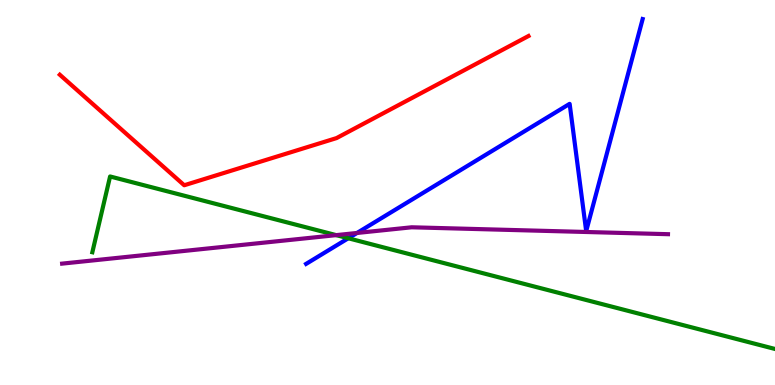[{'lines': ['blue', 'red'], 'intersections': []}, {'lines': ['green', 'red'], 'intersections': []}, {'lines': ['purple', 'red'], 'intersections': []}, {'lines': ['blue', 'green'], 'intersections': [{'x': 4.49, 'y': 3.81}]}, {'lines': ['blue', 'purple'], 'intersections': [{'x': 4.61, 'y': 3.95}]}, {'lines': ['green', 'purple'], 'intersections': [{'x': 4.34, 'y': 3.89}]}]